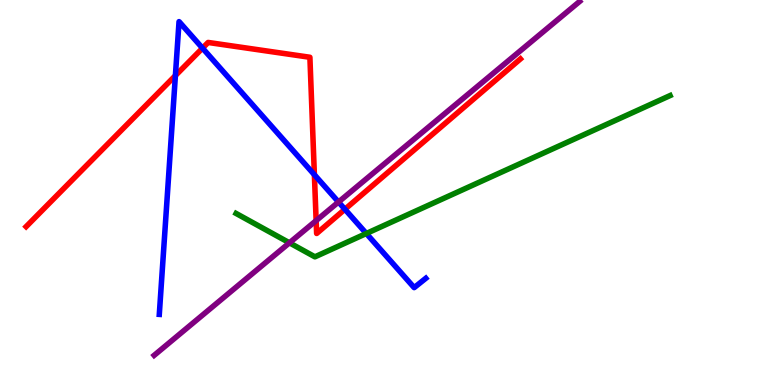[{'lines': ['blue', 'red'], 'intersections': [{'x': 2.26, 'y': 8.04}, {'x': 2.61, 'y': 8.75}, {'x': 4.06, 'y': 5.46}, {'x': 4.45, 'y': 4.56}]}, {'lines': ['green', 'red'], 'intersections': []}, {'lines': ['purple', 'red'], 'intersections': [{'x': 4.08, 'y': 4.27}]}, {'lines': ['blue', 'green'], 'intersections': [{'x': 4.73, 'y': 3.94}]}, {'lines': ['blue', 'purple'], 'intersections': [{'x': 4.37, 'y': 4.75}]}, {'lines': ['green', 'purple'], 'intersections': [{'x': 3.73, 'y': 3.69}]}]